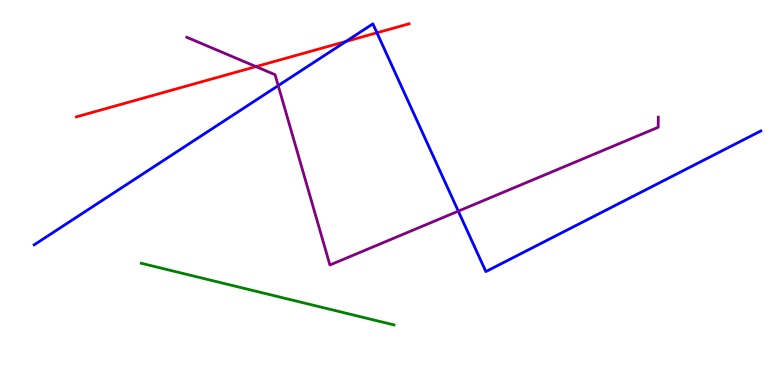[{'lines': ['blue', 'red'], 'intersections': [{'x': 4.46, 'y': 8.92}, {'x': 4.86, 'y': 9.15}]}, {'lines': ['green', 'red'], 'intersections': []}, {'lines': ['purple', 'red'], 'intersections': [{'x': 3.3, 'y': 8.27}]}, {'lines': ['blue', 'green'], 'intersections': []}, {'lines': ['blue', 'purple'], 'intersections': [{'x': 3.59, 'y': 7.78}, {'x': 5.91, 'y': 4.52}]}, {'lines': ['green', 'purple'], 'intersections': []}]